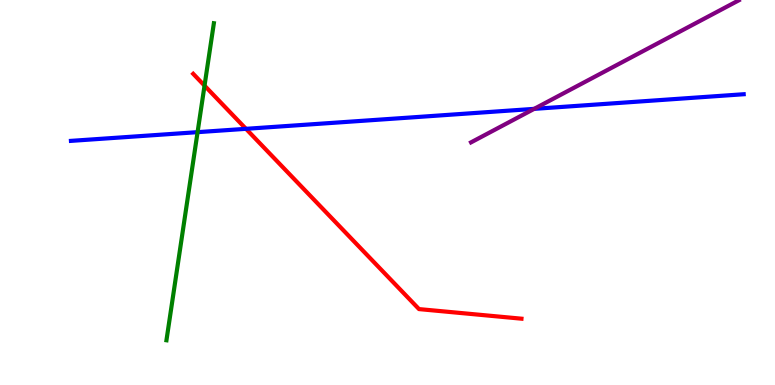[{'lines': ['blue', 'red'], 'intersections': [{'x': 3.17, 'y': 6.65}]}, {'lines': ['green', 'red'], 'intersections': [{'x': 2.64, 'y': 7.78}]}, {'lines': ['purple', 'red'], 'intersections': []}, {'lines': ['blue', 'green'], 'intersections': [{'x': 2.55, 'y': 6.57}]}, {'lines': ['blue', 'purple'], 'intersections': [{'x': 6.89, 'y': 7.17}]}, {'lines': ['green', 'purple'], 'intersections': []}]